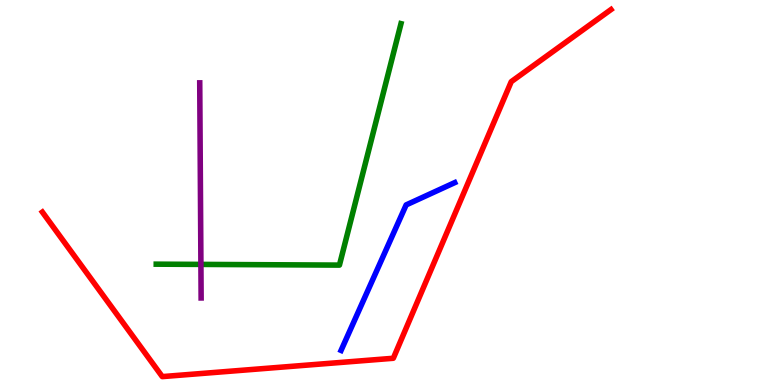[{'lines': ['blue', 'red'], 'intersections': []}, {'lines': ['green', 'red'], 'intersections': []}, {'lines': ['purple', 'red'], 'intersections': []}, {'lines': ['blue', 'green'], 'intersections': []}, {'lines': ['blue', 'purple'], 'intersections': []}, {'lines': ['green', 'purple'], 'intersections': [{'x': 2.59, 'y': 3.13}]}]